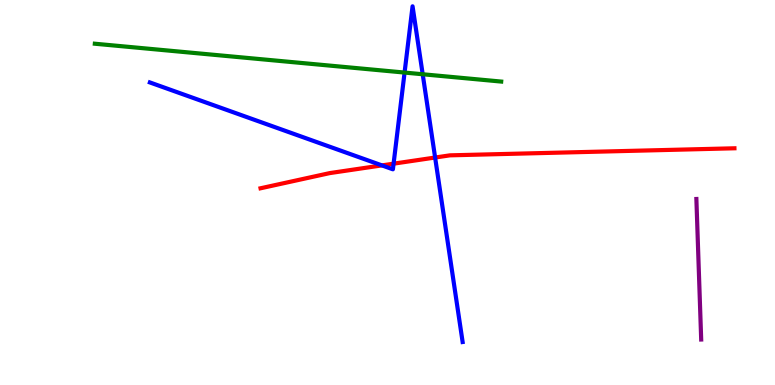[{'lines': ['blue', 'red'], 'intersections': [{'x': 4.93, 'y': 5.7}, {'x': 5.08, 'y': 5.75}, {'x': 5.61, 'y': 5.91}]}, {'lines': ['green', 'red'], 'intersections': []}, {'lines': ['purple', 'red'], 'intersections': []}, {'lines': ['blue', 'green'], 'intersections': [{'x': 5.22, 'y': 8.12}, {'x': 5.45, 'y': 8.07}]}, {'lines': ['blue', 'purple'], 'intersections': []}, {'lines': ['green', 'purple'], 'intersections': []}]